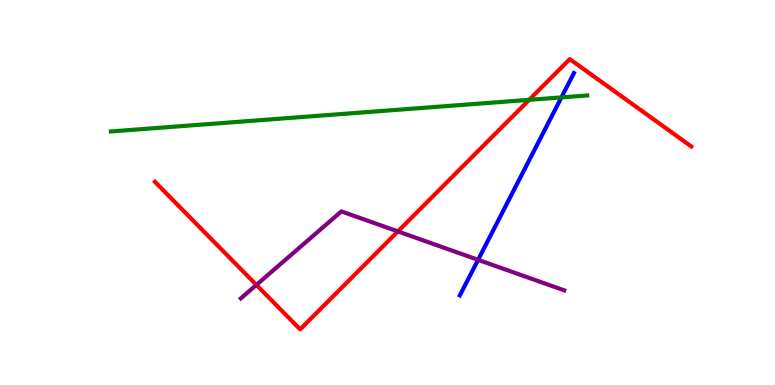[{'lines': ['blue', 'red'], 'intersections': []}, {'lines': ['green', 'red'], 'intersections': [{'x': 6.83, 'y': 7.41}]}, {'lines': ['purple', 'red'], 'intersections': [{'x': 3.31, 'y': 2.6}, {'x': 5.13, 'y': 3.99}]}, {'lines': ['blue', 'green'], 'intersections': [{'x': 7.24, 'y': 7.47}]}, {'lines': ['blue', 'purple'], 'intersections': [{'x': 6.17, 'y': 3.25}]}, {'lines': ['green', 'purple'], 'intersections': []}]